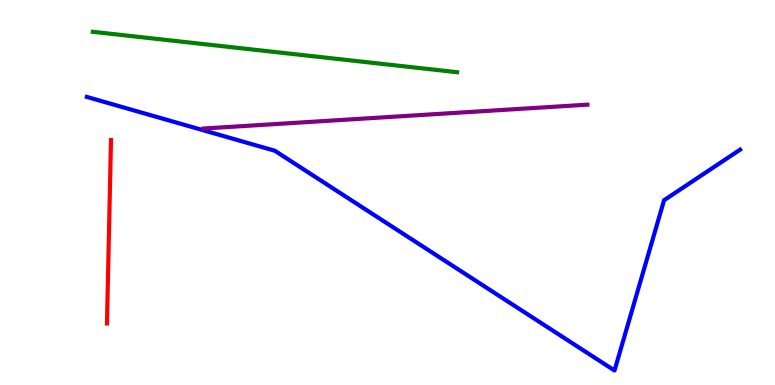[{'lines': ['blue', 'red'], 'intersections': []}, {'lines': ['green', 'red'], 'intersections': []}, {'lines': ['purple', 'red'], 'intersections': []}, {'lines': ['blue', 'green'], 'intersections': []}, {'lines': ['blue', 'purple'], 'intersections': []}, {'lines': ['green', 'purple'], 'intersections': []}]